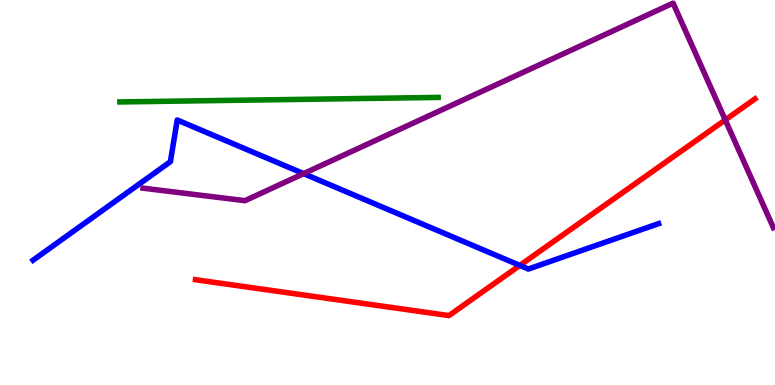[{'lines': ['blue', 'red'], 'intersections': [{'x': 6.71, 'y': 3.11}]}, {'lines': ['green', 'red'], 'intersections': []}, {'lines': ['purple', 'red'], 'intersections': [{'x': 9.36, 'y': 6.88}]}, {'lines': ['blue', 'green'], 'intersections': []}, {'lines': ['blue', 'purple'], 'intersections': [{'x': 3.92, 'y': 5.49}]}, {'lines': ['green', 'purple'], 'intersections': []}]